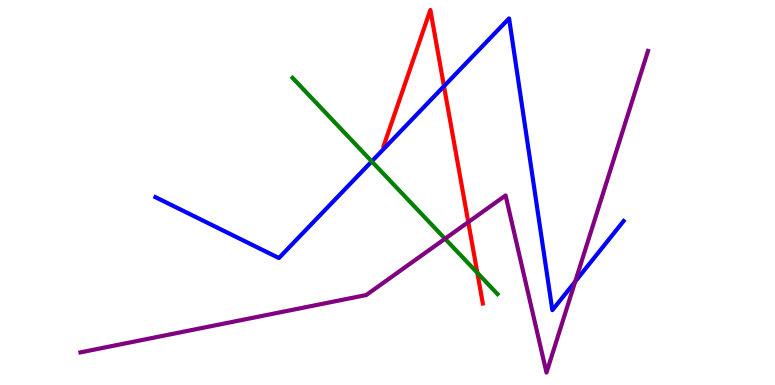[{'lines': ['blue', 'red'], 'intersections': [{'x': 5.73, 'y': 7.76}]}, {'lines': ['green', 'red'], 'intersections': [{'x': 6.16, 'y': 2.91}]}, {'lines': ['purple', 'red'], 'intersections': [{'x': 6.04, 'y': 4.23}]}, {'lines': ['blue', 'green'], 'intersections': [{'x': 4.8, 'y': 5.81}]}, {'lines': ['blue', 'purple'], 'intersections': [{'x': 7.42, 'y': 2.69}]}, {'lines': ['green', 'purple'], 'intersections': [{'x': 5.74, 'y': 3.8}]}]